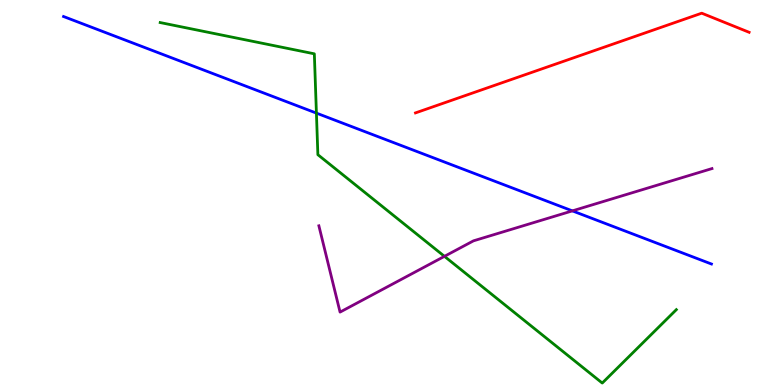[{'lines': ['blue', 'red'], 'intersections': []}, {'lines': ['green', 'red'], 'intersections': []}, {'lines': ['purple', 'red'], 'intersections': []}, {'lines': ['blue', 'green'], 'intersections': [{'x': 4.08, 'y': 7.06}]}, {'lines': ['blue', 'purple'], 'intersections': [{'x': 7.39, 'y': 4.52}]}, {'lines': ['green', 'purple'], 'intersections': [{'x': 5.73, 'y': 3.34}]}]